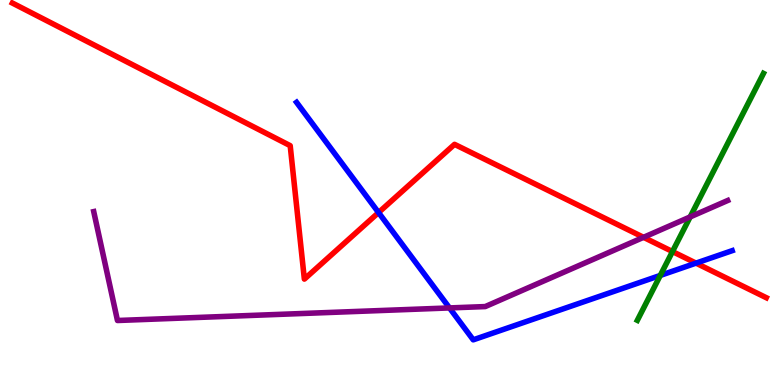[{'lines': ['blue', 'red'], 'intersections': [{'x': 4.88, 'y': 4.48}, {'x': 8.98, 'y': 3.17}]}, {'lines': ['green', 'red'], 'intersections': [{'x': 8.68, 'y': 3.47}]}, {'lines': ['purple', 'red'], 'intersections': [{'x': 8.3, 'y': 3.84}]}, {'lines': ['blue', 'green'], 'intersections': [{'x': 8.52, 'y': 2.85}]}, {'lines': ['blue', 'purple'], 'intersections': [{'x': 5.8, 'y': 2.0}]}, {'lines': ['green', 'purple'], 'intersections': [{'x': 8.91, 'y': 4.37}]}]